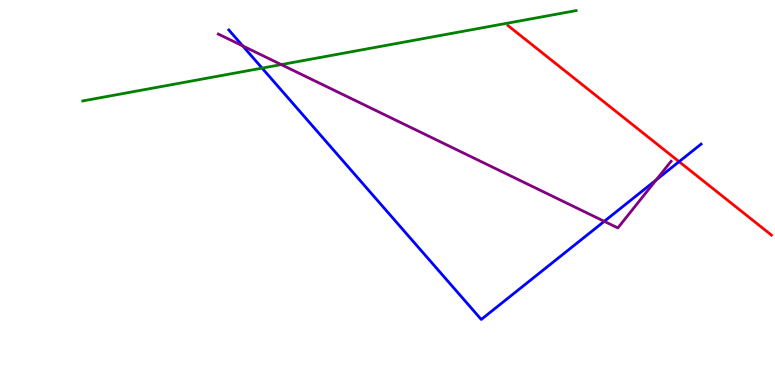[{'lines': ['blue', 'red'], 'intersections': [{'x': 8.76, 'y': 5.8}]}, {'lines': ['green', 'red'], 'intersections': []}, {'lines': ['purple', 'red'], 'intersections': []}, {'lines': ['blue', 'green'], 'intersections': [{'x': 3.38, 'y': 8.23}]}, {'lines': ['blue', 'purple'], 'intersections': [{'x': 3.13, 'y': 8.81}, {'x': 7.8, 'y': 4.25}, {'x': 8.47, 'y': 5.33}]}, {'lines': ['green', 'purple'], 'intersections': [{'x': 3.63, 'y': 8.32}]}]